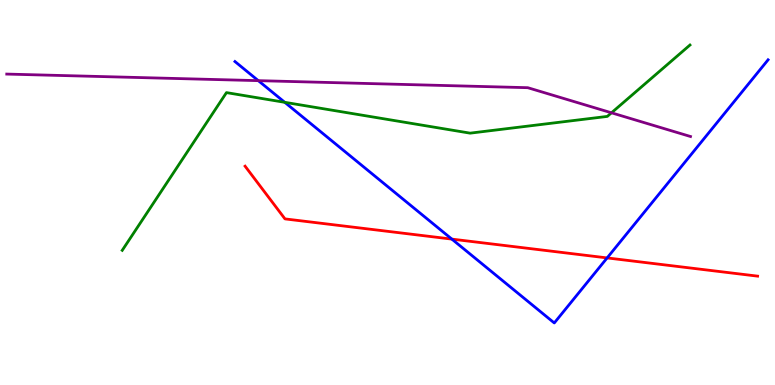[{'lines': ['blue', 'red'], 'intersections': [{'x': 5.83, 'y': 3.79}, {'x': 7.83, 'y': 3.3}]}, {'lines': ['green', 'red'], 'intersections': []}, {'lines': ['purple', 'red'], 'intersections': []}, {'lines': ['blue', 'green'], 'intersections': [{'x': 3.67, 'y': 7.34}]}, {'lines': ['blue', 'purple'], 'intersections': [{'x': 3.33, 'y': 7.91}]}, {'lines': ['green', 'purple'], 'intersections': [{'x': 7.89, 'y': 7.07}]}]